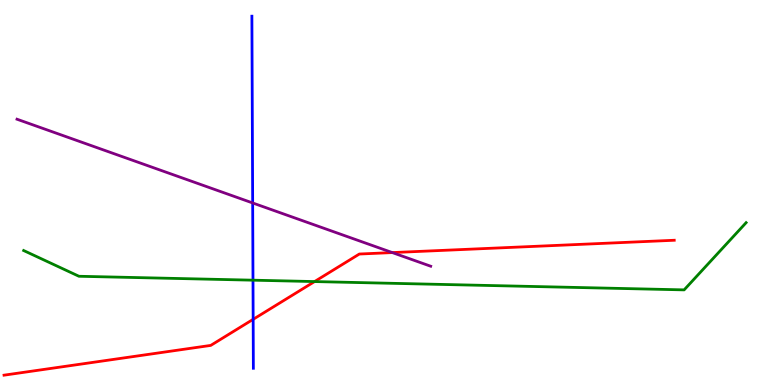[{'lines': ['blue', 'red'], 'intersections': [{'x': 3.27, 'y': 1.71}]}, {'lines': ['green', 'red'], 'intersections': [{'x': 4.06, 'y': 2.69}]}, {'lines': ['purple', 'red'], 'intersections': [{'x': 5.06, 'y': 3.44}]}, {'lines': ['blue', 'green'], 'intersections': [{'x': 3.26, 'y': 2.72}]}, {'lines': ['blue', 'purple'], 'intersections': [{'x': 3.26, 'y': 4.73}]}, {'lines': ['green', 'purple'], 'intersections': []}]